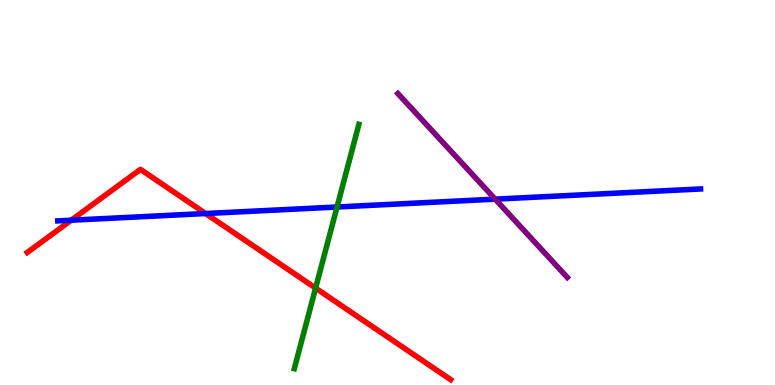[{'lines': ['blue', 'red'], 'intersections': [{'x': 0.919, 'y': 4.28}, {'x': 2.65, 'y': 4.45}]}, {'lines': ['green', 'red'], 'intersections': [{'x': 4.07, 'y': 2.52}]}, {'lines': ['purple', 'red'], 'intersections': []}, {'lines': ['blue', 'green'], 'intersections': [{'x': 4.35, 'y': 4.62}]}, {'lines': ['blue', 'purple'], 'intersections': [{'x': 6.39, 'y': 4.83}]}, {'lines': ['green', 'purple'], 'intersections': []}]